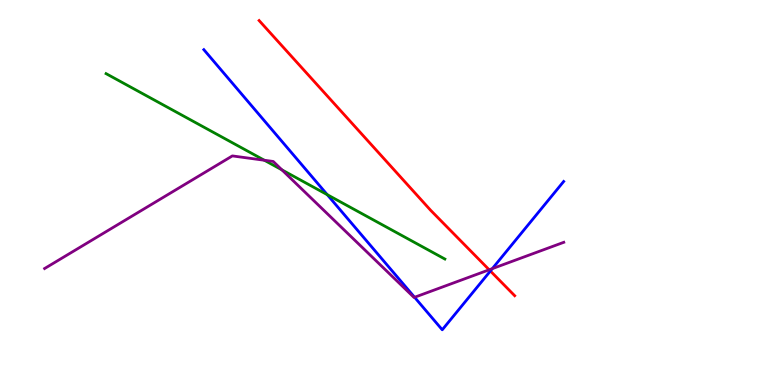[{'lines': ['blue', 'red'], 'intersections': [{'x': 6.33, 'y': 2.96}]}, {'lines': ['green', 'red'], 'intersections': []}, {'lines': ['purple', 'red'], 'intersections': [{'x': 6.31, 'y': 2.99}]}, {'lines': ['blue', 'green'], 'intersections': [{'x': 4.22, 'y': 4.94}]}, {'lines': ['blue', 'purple'], 'intersections': [{'x': 5.35, 'y': 2.28}, {'x': 6.35, 'y': 3.02}]}, {'lines': ['green', 'purple'], 'intersections': [{'x': 3.41, 'y': 5.84}, {'x': 3.64, 'y': 5.59}]}]